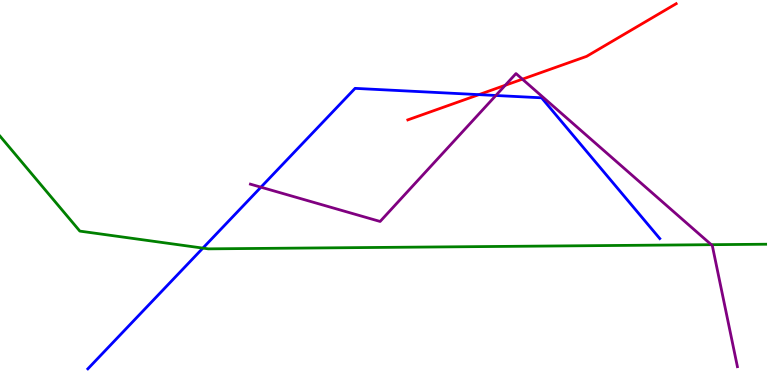[{'lines': ['blue', 'red'], 'intersections': [{'x': 6.18, 'y': 7.54}]}, {'lines': ['green', 'red'], 'intersections': []}, {'lines': ['purple', 'red'], 'intersections': [{'x': 6.52, 'y': 7.79}, {'x': 6.74, 'y': 7.94}]}, {'lines': ['blue', 'green'], 'intersections': [{'x': 2.62, 'y': 3.56}]}, {'lines': ['blue', 'purple'], 'intersections': [{'x': 3.37, 'y': 5.14}, {'x': 6.4, 'y': 7.52}]}, {'lines': ['green', 'purple'], 'intersections': [{'x': 9.18, 'y': 3.64}]}]